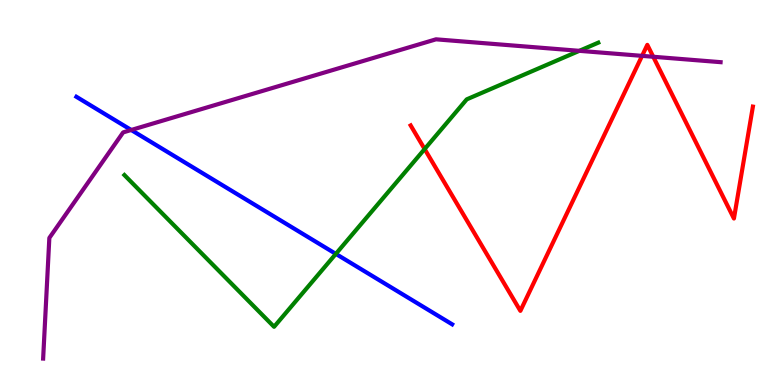[{'lines': ['blue', 'red'], 'intersections': []}, {'lines': ['green', 'red'], 'intersections': [{'x': 5.48, 'y': 6.13}]}, {'lines': ['purple', 'red'], 'intersections': [{'x': 8.28, 'y': 8.55}, {'x': 8.43, 'y': 8.53}]}, {'lines': ['blue', 'green'], 'intersections': [{'x': 4.33, 'y': 3.41}]}, {'lines': ['blue', 'purple'], 'intersections': [{'x': 1.69, 'y': 6.62}]}, {'lines': ['green', 'purple'], 'intersections': [{'x': 7.48, 'y': 8.68}]}]